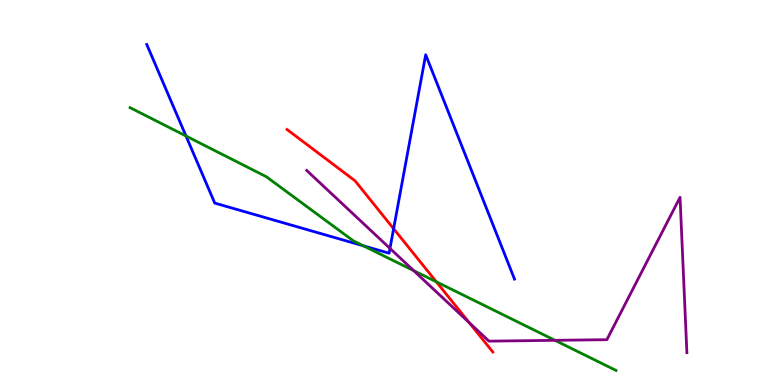[{'lines': ['blue', 'red'], 'intersections': [{'x': 5.08, 'y': 4.06}]}, {'lines': ['green', 'red'], 'intersections': [{'x': 5.63, 'y': 2.68}]}, {'lines': ['purple', 'red'], 'intersections': [{'x': 6.05, 'y': 1.62}]}, {'lines': ['blue', 'green'], 'intersections': [{'x': 2.4, 'y': 6.47}, {'x': 4.69, 'y': 3.62}]}, {'lines': ['blue', 'purple'], 'intersections': [{'x': 5.03, 'y': 3.55}]}, {'lines': ['green', 'purple'], 'intersections': [{'x': 5.34, 'y': 2.97}, {'x': 7.16, 'y': 1.16}]}]